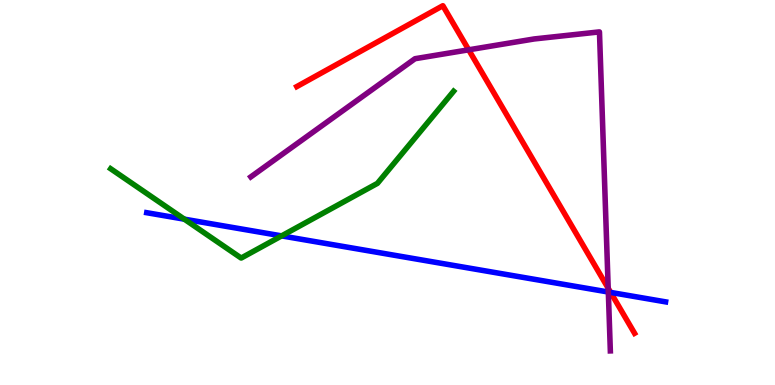[{'lines': ['blue', 'red'], 'intersections': [{'x': 7.88, 'y': 2.4}]}, {'lines': ['green', 'red'], 'intersections': []}, {'lines': ['purple', 'red'], 'intersections': [{'x': 6.05, 'y': 8.71}, {'x': 7.85, 'y': 2.51}]}, {'lines': ['blue', 'green'], 'intersections': [{'x': 2.38, 'y': 4.31}, {'x': 3.63, 'y': 3.87}]}, {'lines': ['blue', 'purple'], 'intersections': [{'x': 7.85, 'y': 2.42}]}, {'lines': ['green', 'purple'], 'intersections': []}]